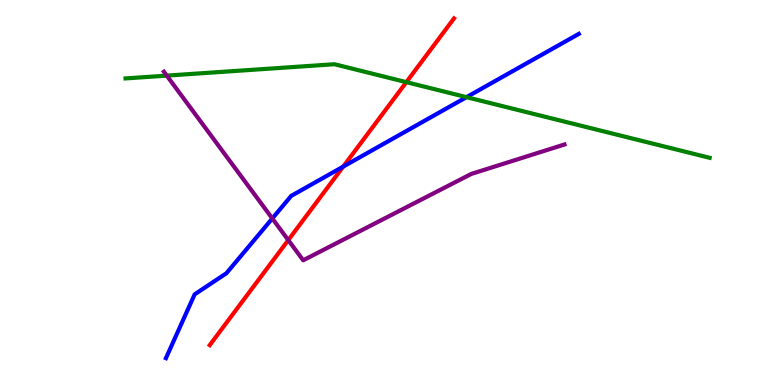[{'lines': ['blue', 'red'], 'intersections': [{'x': 4.43, 'y': 5.67}]}, {'lines': ['green', 'red'], 'intersections': [{'x': 5.24, 'y': 7.87}]}, {'lines': ['purple', 'red'], 'intersections': [{'x': 3.72, 'y': 3.76}]}, {'lines': ['blue', 'green'], 'intersections': [{'x': 6.02, 'y': 7.48}]}, {'lines': ['blue', 'purple'], 'intersections': [{'x': 3.51, 'y': 4.33}]}, {'lines': ['green', 'purple'], 'intersections': [{'x': 2.15, 'y': 8.04}]}]